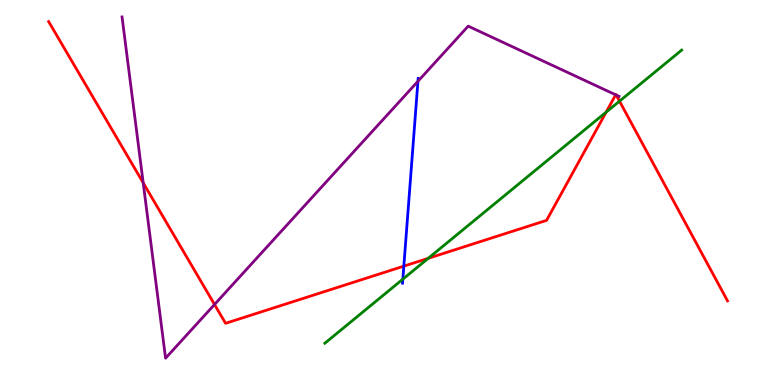[{'lines': ['blue', 'red'], 'intersections': [{'x': 5.21, 'y': 3.09}]}, {'lines': ['green', 'red'], 'intersections': [{'x': 5.53, 'y': 3.29}, {'x': 7.82, 'y': 7.09}, {'x': 7.99, 'y': 7.37}]}, {'lines': ['purple', 'red'], 'intersections': [{'x': 1.85, 'y': 5.25}, {'x': 2.77, 'y': 2.09}, {'x': 7.94, 'y': 7.54}, {'x': 7.95, 'y': 7.53}]}, {'lines': ['blue', 'green'], 'intersections': [{'x': 5.2, 'y': 2.75}]}, {'lines': ['blue', 'purple'], 'intersections': [{'x': 5.39, 'y': 7.89}]}, {'lines': ['green', 'purple'], 'intersections': []}]